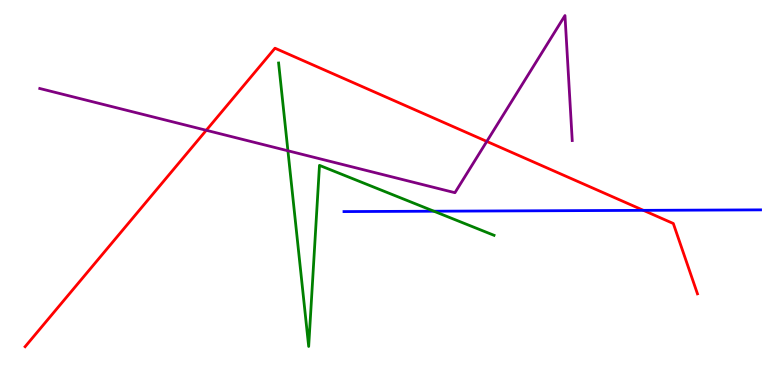[{'lines': ['blue', 'red'], 'intersections': [{'x': 8.3, 'y': 4.54}]}, {'lines': ['green', 'red'], 'intersections': []}, {'lines': ['purple', 'red'], 'intersections': [{'x': 2.66, 'y': 6.62}, {'x': 6.28, 'y': 6.33}]}, {'lines': ['blue', 'green'], 'intersections': [{'x': 5.6, 'y': 4.51}]}, {'lines': ['blue', 'purple'], 'intersections': []}, {'lines': ['green', 'purple'], 'intersections': [{'x': 3.72, 'y': 6.08}]}]